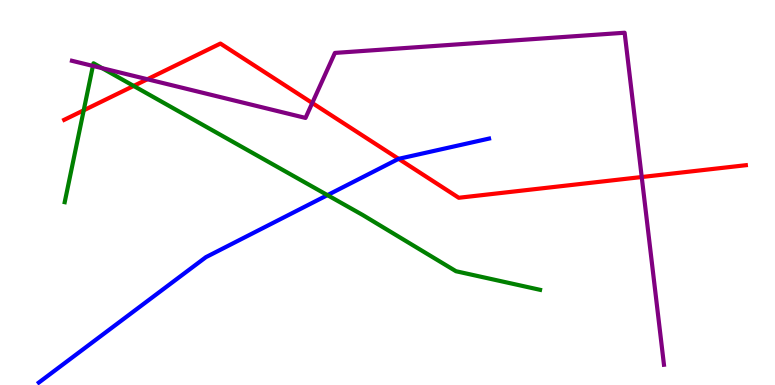[{'lines': ['blue', 'red'], 'intersections': [{'x': 5.14, 'y': 5.87}]}, {'lines': ['green', 'red'], 'intersections': [{'x': 1.08, 'y': 7.13}, {'x': 1.72, 'y': 7.77}]}, {'lines': ['purple', 'red'], 'intersections': [{'x': 1.9, 'y': 7.94}, {'x': 4.03, 'y': 7.32}, {'x': 8.28, 'y': 5.4}]}, {'lines': ['blue', 'green'], 'intersections': [{'x': 4.23, 'y': 4.93}]}, {'lines': ['blue', 'purple'], 'intersections': []}, {'lines': ['green', 'purple'], 'intersections': [{'x': 1.2, 'y': 8.29}, {'x': 1.32, 'y': 8.23}]}]